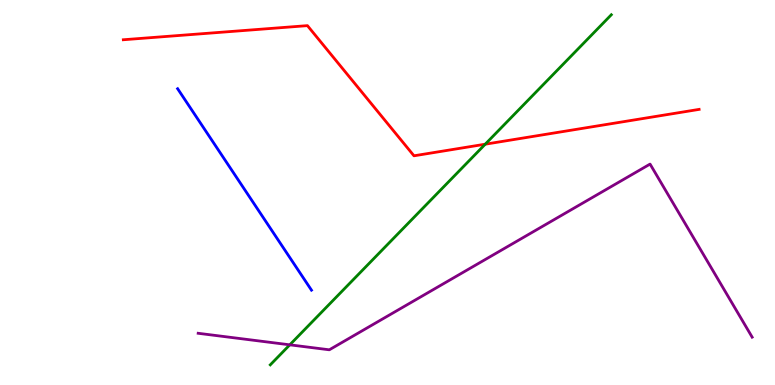[{'lines': ['blue', 'red'], 'intersections': []}, {'lines': ['green', 'red'], 'intersections': [{'x': 6.26, 'y': 6.25}]}, {'lines': ['purple', 'red'], 'intersections': []}, {'lines': ['blue', 'green'], 'intersections': []}, {'lines': ['blue', 'purple'], 'intersections': []}, {'lines': ['green', 'purple'], 'intersections': [{'x': 3.74, 'y': 1.04}]}]